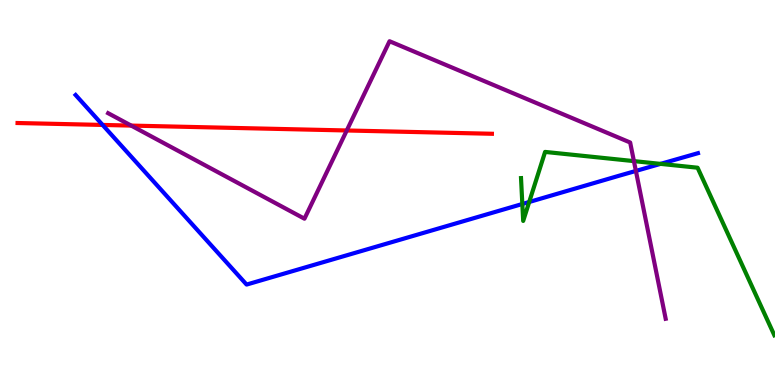[{'lines': ['blue', 'red'], 'intersections': [{'x': 1.32, 'y': 6.75}]}, {'lines': ['green', 'red'], 'intersections': []}, {'lines': ['purple', 'red'], 'intersections': [{'x': 1.69, 'y': 6.74}, {'x': 4.47, 'y': 6.61}]}, {'lines': ['blue', 'green'], 'intersections': [{'x': 6.74, 'y': 4.7}, {'x': 6.83, 'y': 4.75}, {'x': 8.52, 'y': 5.74}]}, {'lines': ['blue', 'purple'], 'intersections': [{'x': 8.21, 'y': 5.56}]}, {'lines': ['green', 'purple'], 'intersections': [{'x': 8.18, 'y': 5.82}]}]